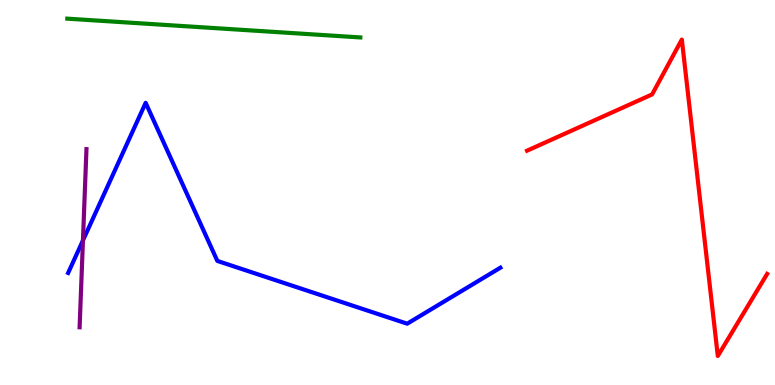[{'lines': ['blue', 'red'], 'intersections': []}, {'lines': ['green', 'red'], 'intersections': []}, {'lines': ['purple', 'red'], 'intersections': []}, {'lines': ['blue', 'green'], 'intersections': []}, {'lines': ['blue', 'purple'], 'intersections': [{'x': 1.07, 'y': 3.75}]}, {'lines': ['green', 'purple'], 'intersections': []}]